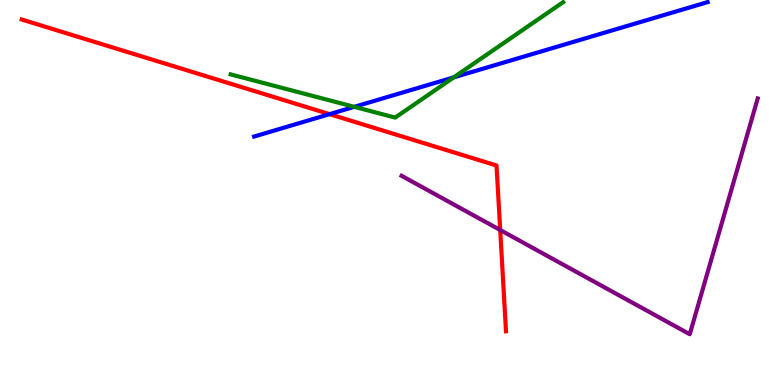[{'lines': ['blue', 'red'], 'intersections': [{'x': 4.25, 'y': 7.03}]}, {'lines': ['green', 'red'], 'intersections': []}, {'lines': ['purple', 'red'], 'intersections': [{'x': 6.45, 'y': 4.03}]}, {'lines': ['blue', 'green'], 'intersections': [{'x': 4.57, 'y': 7.22}, {'x': 5.85, 'y': 7.99}]}, {'lines': ['blue', 'purple'], 'intersections': []}, {'lines': ['green', 'purple'], 'intersections': []}]